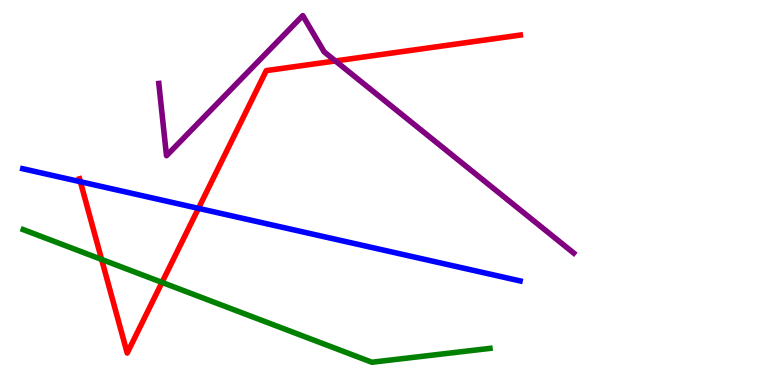[{'lines': ['blue', 'red'], 'intersections': [{'x': 1.04, 'y': 5.28}, {'x': 2.56, 'y': 4.59}]}, {'lines': ['green', 'red'], 'intersections': [{'x': 1.31, 'y': 3.26}, {'x': 2.09, 'y': 2.66}]}, {'lines': ['purple', 'red'], 'intersections': [{'x': 4.33, 'y': 8.42}]}, {'lines': ['blue', 'green'], 'intersections': []}, {'lines': ['blue', 'purple'], 'intersections': []}, {'lines': ['green', 'purple'], 'intersections': []}]